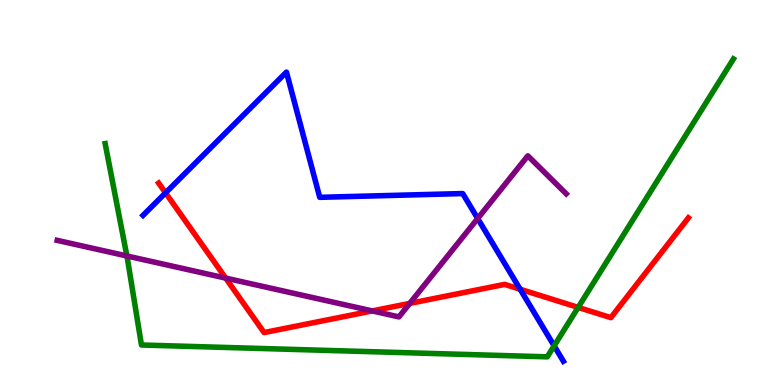[{'lines': ['blue', 'red'], 'intersections': [{'x': 2.14, 'y': 4.99}, {'x': 6.71, 'y': 2.49}]}, {'lines': ['green', 'red'], 'intersections': [{'x': 7.46, 'y': 2.02}]}, {'lines': ['purple', 'red'], 'intersections': [{'x': 2.91, 'y': 2.78}, {'x': 4.8, 'y': 1.92}, {'x': 5.29, 'y': 2.12}]}, {'lines': ['blue', 'green'], 'intersections': [{'x': 7.15, 'y': 1.02}]}, {'lines': ['blue', 'purple'], 'intersections': [{'x': 6.16, 'y': 4.32}]}, {'lines': ['green', 'purple'], 'intersections': [{'x': 1.64, 'y': 3.35}]}]